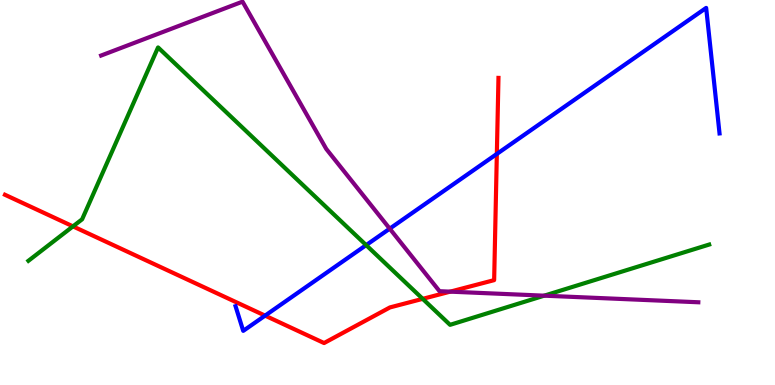[{'lines': ['blue', 'red'], 'intersections': [{'x': 3.42, 'y': 1.8}, {'x': 6.41, 'y': 6.0}]}, {'lines': ['green', 'red'], 'intersections': [{'x': 0.942, 'y': 4.12}, {'x': 5.45, 'y': 2.24}]}, {'lines': ['purple', 'red'], 'intersections': [{'x': 5.81, 'y': 2.42}]}, {'lines': ['blue', 'green'], 'intersections': [{'x': 4.72, 'y': 3.63}]}, {'lines': ['blue', 'purple'], 'intersections': [{'x': 5.03, 'y': 4.06}]}, {'lines': ['green', 'purple'], 'intersections': [{'x': 7.02, 'y': 2.32}]}]